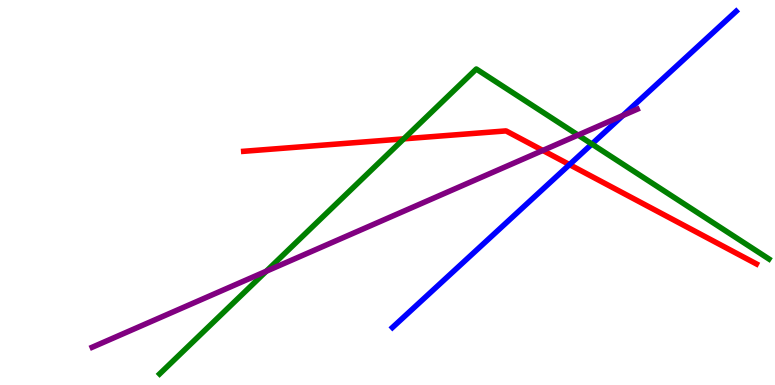[{'lines': ['blue', 'red'], 'intersections': [{'x': 7.35, 'y': 5.72}]}, {'lines': ['green', 'red'], 'intersections': [{'x': 5.21, 'y': 6.39}]}, {'lines': ['purple', 'red'], 'intersections': [{'x': 7.0, 'y': 6.09}]}, {'lines': ['blue', 'green'], 'intersections': [{'x': 7.64, 'y': 6.26}]}, {'lines': ['blue', 'purple'], 'intersections': [{'x': 8.04, 'y': 7.0}]}, {'lines': ['green', 'purple'], 'intersections': [{'x': 3.44, 'y': 2.96}, {'x': 7.46, 'y': 6.49}]}]